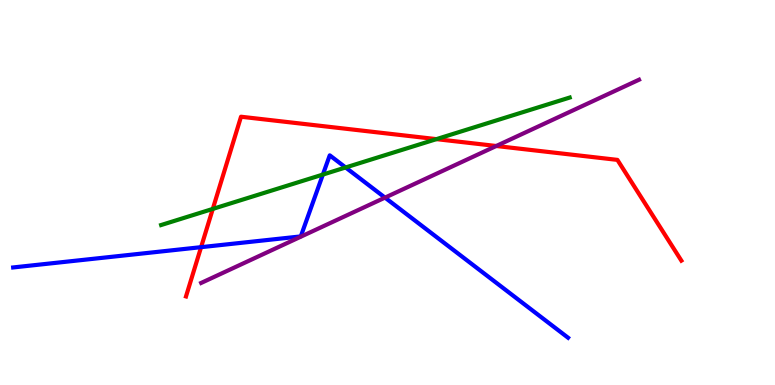[{'lines': ['blue', 'red'], 'intersections': [{'x': 2.59, 'y': 3.58}]}, {'lines': ['green', 'red'], 'intersections': [{'x': 2.75, 'y': 4.57}, {'x': 5.63, 'y': 6.39}]}, {'lines': ['purple', 'red'], 'intersections': [{'x': 6.4, 'y': 6.21}]}, {'lines': ['blue', 'green'], 'intersections': [{'x': 4.17, 'y': 5.47}, {'x': 4.46, 'y': 5.65}]}, {'lines': ['blue', 'purple'], 'intersections': [{'x': 4.97, 'y': 4.87}]}, {'lines': ['green', 'purple'], 'intersections': []}]